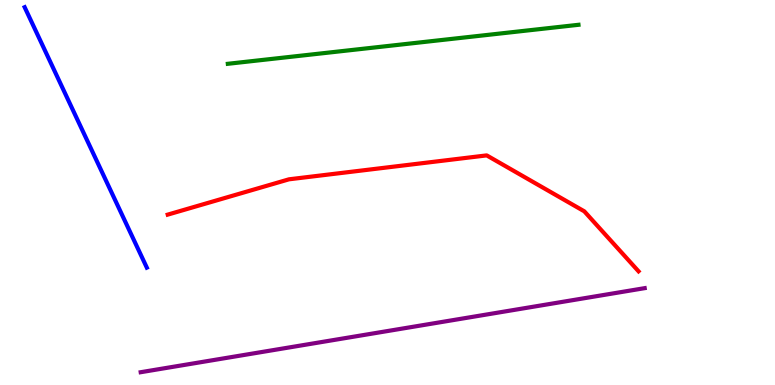[{'lines': ['blue', 'red'], 'intersections': []}, {'lines': ['green', 'red'], 'intersections': []}, {'lines': ['purple', 'red'], 'intersections': []}, {'lines': ['blue', 'green'], 'intersections': []}, {'lines': ['blue', 'purple'], 'intersections': []}, {'lines': ['green', 'purple'], 'intersections': []}]